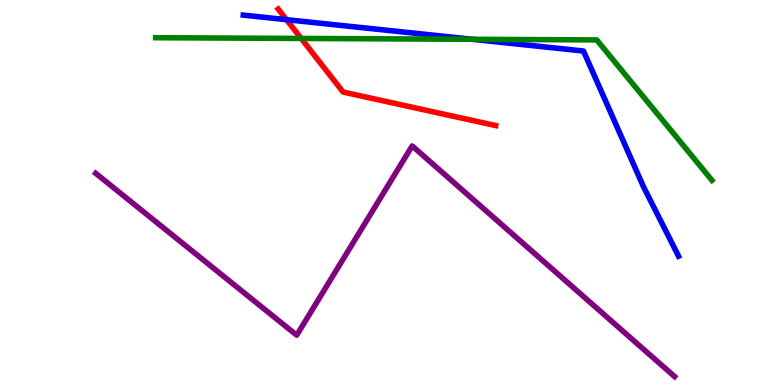[{'lines': ['blue', 'red'], 'intersections': [{'x': 3.7, 'y': 9.49}]}, {'lines': ['green', 'red'], 'intersections': [{'x': 3.89, 'y': 9.0}]}, {'lines': ['purple', 'red'], 'intersections': []}, {'lines': ['blue', 'green'], 'intersections': [{'x': 6.1, 'y': 8.98}]}, {'lines': ['blue', 'purple'], 'intersections': []}, {'lines': ['green', 'purple'], 'intersections': []}]